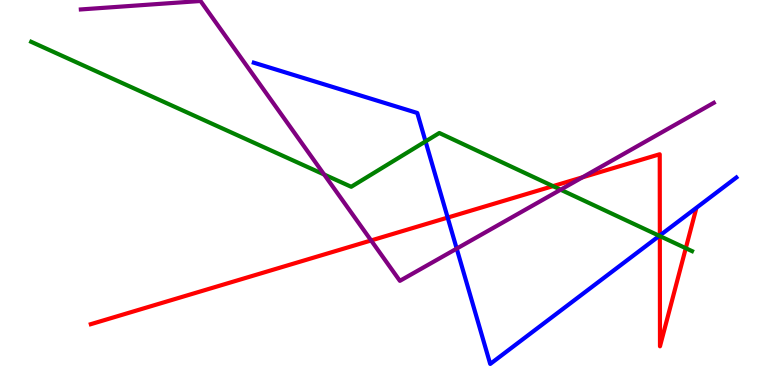[{'lines': ['blue', 'red'], 'intersections': [{'x': 5.78, 'y': 4.35}, {'x': 8.51, 'y': 3.88}]}, {'lines': ['green', 'red'], 'intersections': [{'x': 7.14, 'y': 5.17}, {'x': 8.51, 'y': 3.87}, {'x': 8.85, 'y': 3.55}]}, {'lines': ['purple', 'red'], 'intersections': [{'x': 4.79, 'y': 3.75}, {'x': 7.51, 'y': 5.39}]}, {'lines': ['blue', 'green'], 'intersections': [{'x': 5.49, 'y': 6.33}, {'x': 8.51, 'y': 3.87}]}, {'lines': ['blue', 'purple'], 'intersections': [{'x': 5.89, 'y': 3.54}]}, {'lines': ['green', 'purple'], 'intersections': [{'x': 4.18, 'y': 5.47}, {'x': 7.23, 'y': 5.07}]}]